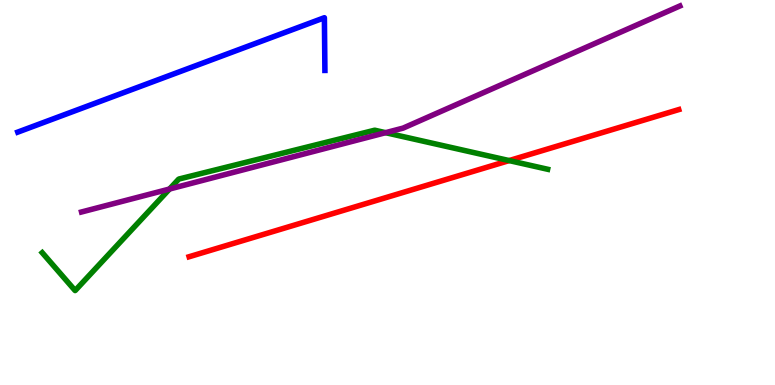[{'lines': ['blue', 'red'], 'intersections': []}, {'lines': ['green', 'red'], 'intersections': [{'x': 6.57, 'y': 5.83}]}, {'lines': ['purple', 'red'], 'intersections': []}, {'lines': ['blue', 'green'], 'intersections': []}, {'lines': ['blue', 'purple'], 'intersections': []}, {'lines': ['green', 'purple'], 'intersections': [{'x': 2.19, 'y': 5.09}, {'x': 4.98, 'y': 6.55}]}]